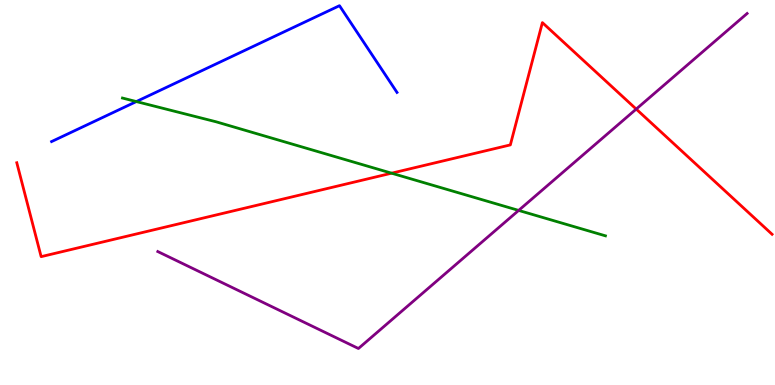[{'lines': ['blue', 'red'], 'intersections': []}, {'lines': ['green', 'red'], 'intersections': [{'x': 5.05, 'y': 5.5}]}, {'lines': ['purple', 'red'], 'intersections': [{'x': 8.21, 'y': 7.17}]}, {'lines': ['blue', 'green'], 'intersections': [{'x': 1.76, 'y': 7.36}]}, {'lines': ['blue', 'purple'], 'intersections': []}, {'lines': ['green', 'purple'], 'intersections': [{'x': 6.69, 'y': 4.53}]}]